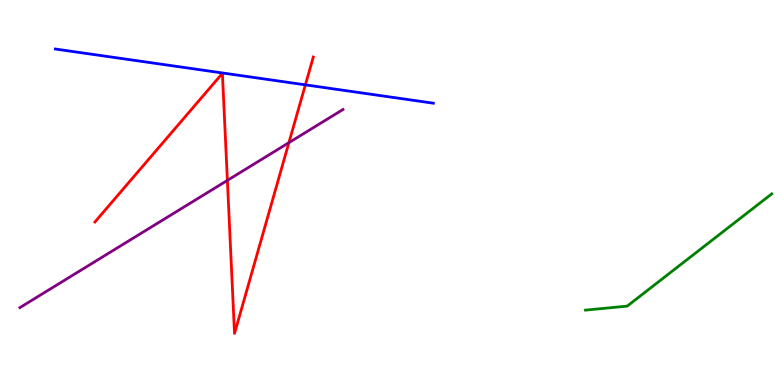[{'lines': ['blue', 'red'], 'intersections': [{'x': 3.94, 'y': 7.8}]}, {'lines': ['green', 'red'], 'intersections': []}, {'lines': ['purple', 'red'], 'intersections': [{'x': 2.93, 'y': 5.31}, {'x': 3.73, 'y': 6.29}]}, {'lines': ['blue', 'green'], 'intersections': []}, {'lines': ['blue', 'purple'], 'intersections': []}, {'lines': ['green', 'purple'], 'intersections': []}]